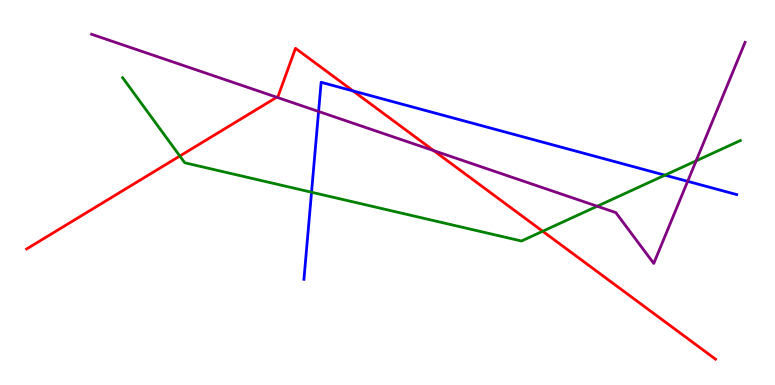[{'lines': ['blue', 'red'], 'intersections': [{'x': 4.56, 'y': 7.64}]}, {'lines': ['green', 'red'], 'intersections': [{'x': 2.32, 'y': 5.95}, {'x': 7.0, 'y': 3.99}]}, {'lines': ['purple', 'red'], 'intersections': [{'x': 3.57, 'y': 7.47}, {'x': 5.6, 'y': 6.09}]}, {'lines': ['blue', 'green'], 'intersections': [{'x': 4.02, 'y': 5.01}, {'x': 8.58, 'y': 5.45}]}, {'lines': ['blue', 'purple'], 'intersections': [{'x': 4.11, 'y': 7.1}, {'x': 8.87, 'y': 5.29}]}, {'lines': ['green', 'purple'], 'intersections': [{'x': 7.71, 'y': 4.64}, {'x': 8.98, 'y': 5.82}]}]